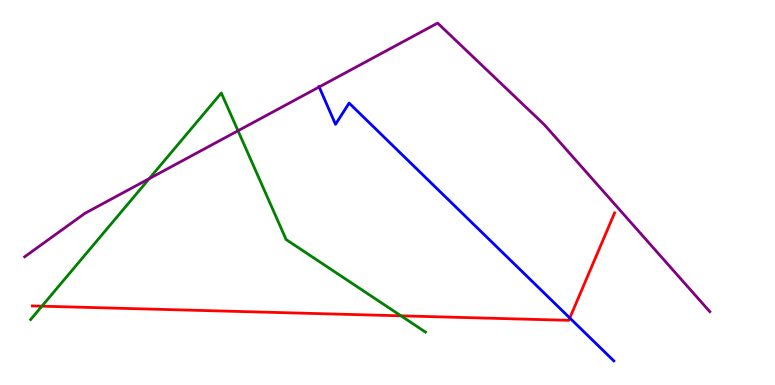[{'lines': ['blue', 'red'], 'intersections': [{'x': 7.35, 'y': 1.74}]}, {'lines': ['green', 'red'], 'intersections': [{'x': 0.541, 'y': 2.05}, {'x': 5.17, 'y': 1.8}]}, {'lines': ['purple', 'red'], 'intersections': []}, {'lines': ['blue', 'green'], 'intersections': []}, {'lines': ['blue', 'purple'], 'intersections': [{'x': 4.12, 'y': 7.74}]}, {'lines': ['green', 'purple'], 'intersections': [{'x': 1.93, 'y': 5.36}, {'x': 3.07, 'y': 6.6}]}]